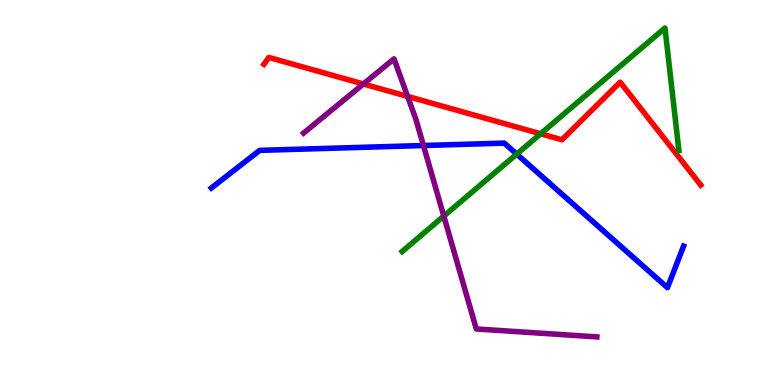[{'lines': ['blue', 'red'], 'intersections': []}, {'lines': ['green', 'red'], 'intersections': [{'x': 6.98, 'y': 6.53}]}, {'lines': ['purple', 'red'], 'intersections': [{'x': 4.69, 'y': 7.82}, {'x': 5.26, 'y': 7.5}]}, {'lines': ['blue', 'green'], 'intersections': [{'x': 6.67, 'y': 6.0}]}, {'lines': ['blue', 'purple'], 'intersections': [{'x': 5.46, 'y': 6.22}]}, {'lines': ['green', 'purple'], 'intersections': [{'x': 5.73, 'y': 4.39}]}]